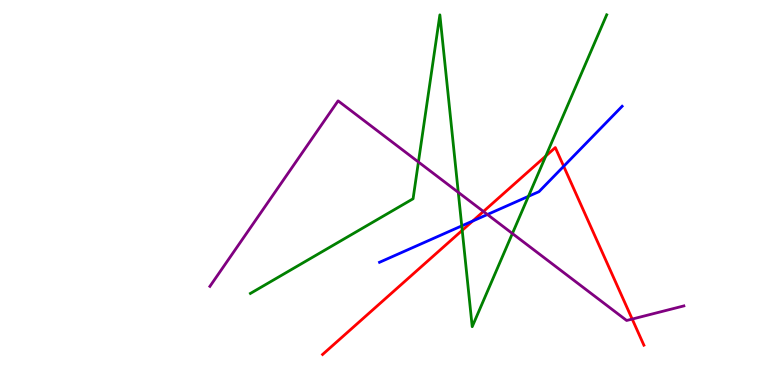[{'lines': ['blue', 'red'], 'intersections': [{'x': 6.1, 'y': 4.26}, {'x': 7.27, 'y': 5.68}]}, {'lines': ['green', 'red'], 'intersections': [{'x': 5.96, 'y': 4.02}, {'x': 7.04, 'y': 5.95}]}, {'lines': ['purple', 'red'], 'intersections': [{'x': 6.24, 'y': 4.51}, {'x': 8.16, 'y': 1.71}]}, {'lines': ['blue', 'green'], 'intersections': [{'x': 5.96, 'y': 4.13}, {'x': 6.82, 'y': 4.9}]}, {'lines': ['blue', 'purple'], 'intersections': [{'x': 6.29, 'y': 4.43}]}, {'lines': ['green', 'purple'], 'intersections': [{'x': 5.4, 'y': 5.79}, {'x': 5.91, 'y': 5.0}, {'x': 6.61, 'y': 3.93}]}]